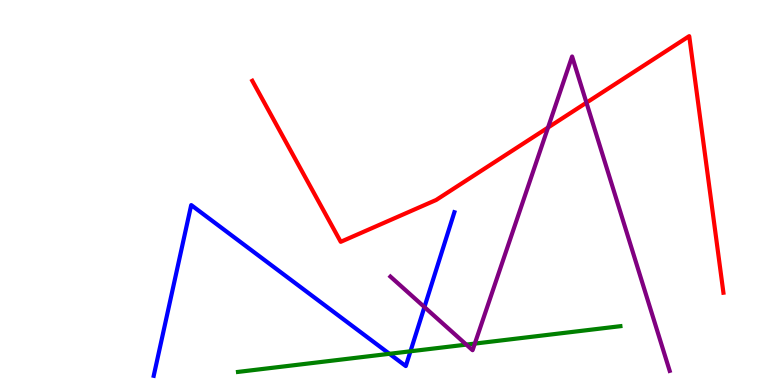[{'lines': ['blue', 'red'], 'intersections': []}, {'lines': ['green', 'red'], 'intersections': []}, {'lines': ['purple', 'red'], 'intersections': [{'x': 7.07, 'y': 6.69}, {'x': 7.57, 'y': 7.33}]}, {'lines': ['blue', 'green'], 'intersections': [{'x': 5.03, 'y': 0.81}, {'x': 5.3, 'y': 0.876}]}, {'lines': ['blue', 'purple'], 'intersections': [{'x': 5.48, 'y': 2.02}]}, {'lines': ['green', 'purple'], 'intersections': [{'x': 6.02, 'y': 1.05}, {'x': 6.13, 'y': 1.08}]}]